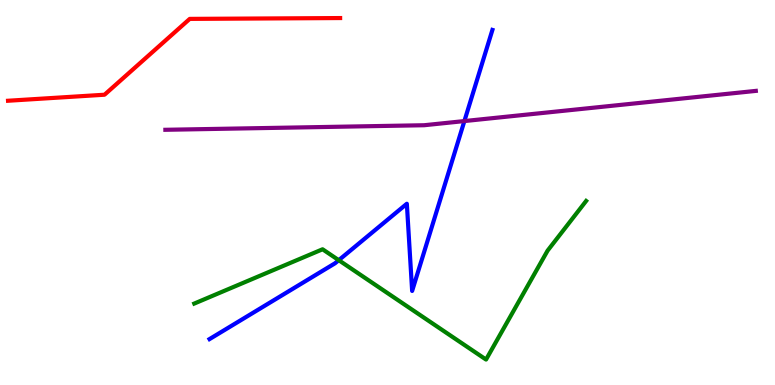[{'lines': ['blue', 'red'], 'intersections': []}, {'lines': ['green', 'red'], 'intersections': []}, {'lines': ['purple', 'red'], 'intersections': []}, {'lines': ['blue', 'green'], 'intersections': [{'x': 4.37, 'y': 3.24}]}, {'lines': ['blue', 'purple'], 'intersections': [{'x': 5.99, 'y': 6.86}]}, {'lines': ['green', 'purple'], 'intersections': []}]